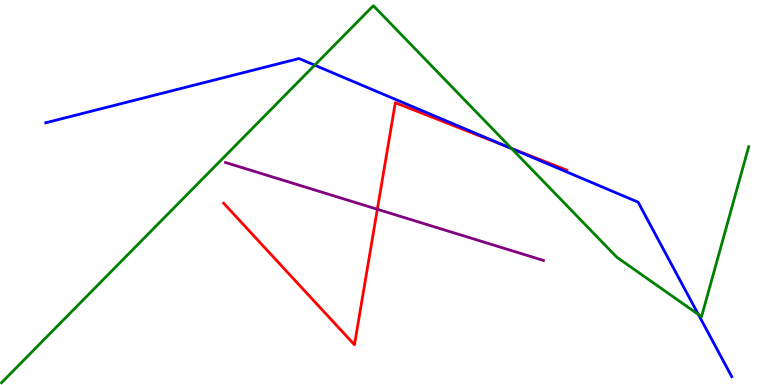[{'lines': ['blue', 'red'], 'intersections': [{'x': 6.54, 'y': 6.19}]}, {'lines': ['green', 'red'], 'intersections': [{'x': 6.6, 'y': 6.15}]}, {'lines': ['purple', 'red'], 'intersections': [{'x': 4.87, 'y': 4.56}]}, {'lines': ['blue', 'green'], 'intersections': [{'x': 4.06, 'y': 8.31}, {'x': 6.6, 'y': 6.14}, {'x': 9.01, 'y': 1.83}]}, {'lines': ['blue', 'purple'], 'intersections': []}, {'lines': ['green', 'purple'], 'intersections': []}]